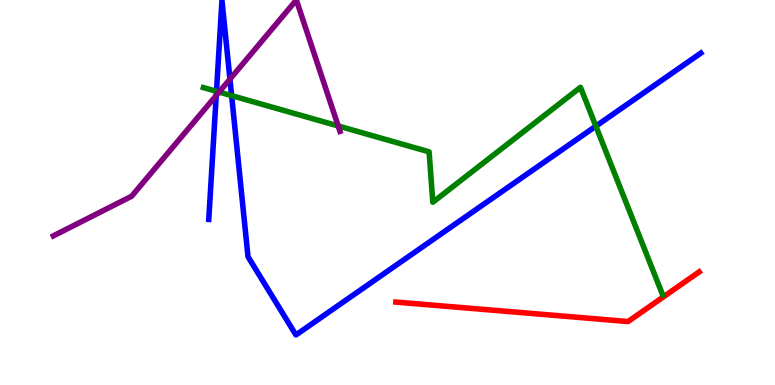[{'lines': ['blue', 'red'], 'intersections': []}, {'lines': ['green', 'red'], 'intersections': []}, {'lines': ['purple', 'red'], 'intersections': []}, {'lines': ['blue', 'green'], 'intersections': [{'x': 2.79, 'y': 7.63}, {'x': 2.99, 'y': 7.52}, {'x': 7.69, 'y': 6.72}]}, {'lines': ['blue', 'purple'], 'intersections': [{'x': 2.79, 'y': 7.52}, {'x': 2.97, 'y': 7.94}]}, {'lines': ['green', 'purple'], 'intersections': [{'x': 2.83, 'y': 7.61}, {'x': 4.36, 'y': 6.73}]}]